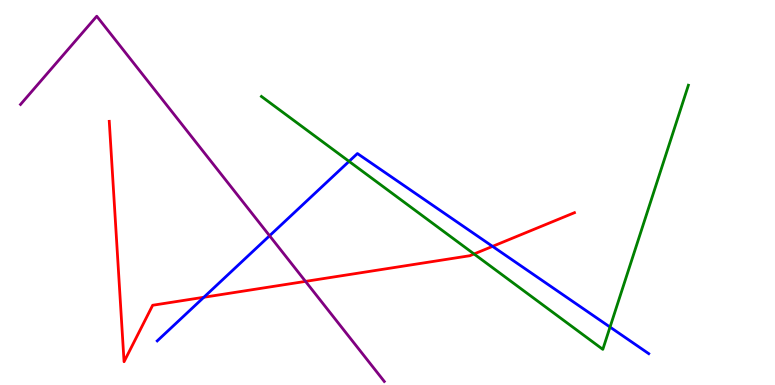[{'lines': ['blue', 'red'], 'intersections': [{'x': 2.63, 'y': 2.28}, {'x': 6.36, 'y': 3.6}]}, {'lines': ['green', 'red'], 'intersections': [{'x': 6.12, 'y': 3.4}]}, {'lines': ['purple', 'red'], 'intersections': [{'x': 3.94, 'y': 2.69}]}, {'lines': ['blue', 'green'], 'intersections': [{'x': 4.5, 'y': 5.81}, {'x': 7.87, 'y': 1.5}]}, {'lines': ['blue', 'purple'], 'intersections': [{'x': 3.48, 'y': 3.88}]}, {'lines': ['green', 'purple'], 'intersections': []}]